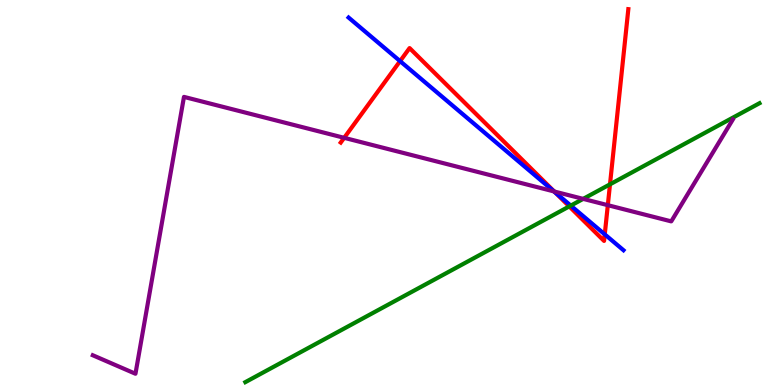[{'lines': ['blue', 'red'], 'intersections': [{'x': 5.16, 'y': 8.41}, {'x': 7.16, 'y': 5.01}, {'x': 7.8, 'y': 3.91}]}, {'lines': ['green', 'red'], 'intersections': [{'x': 7.35, 'y': 4.64}, {'x': 7.87, 'y': 5.21}]}, {'lines': ['purple', 'red'], 'intersections': [{'x': 4.44, 'y': 6.42}, {'x': 7.15, 'y': 5.03}, {'x': 7.84, 'y': 4.67}]}, {'lines': ['blue', 'green'], 'intersections': [{'x': 7.36, 'y': 4.66}]}, {'lines': ['blue', 'purple'], 'intersections': [{'x': 7.15, 'y': 5.03}]}, {'lines': ['green', 'purple'], 'intersections': [{'x': 7.52, 'y': 4.83}]}]